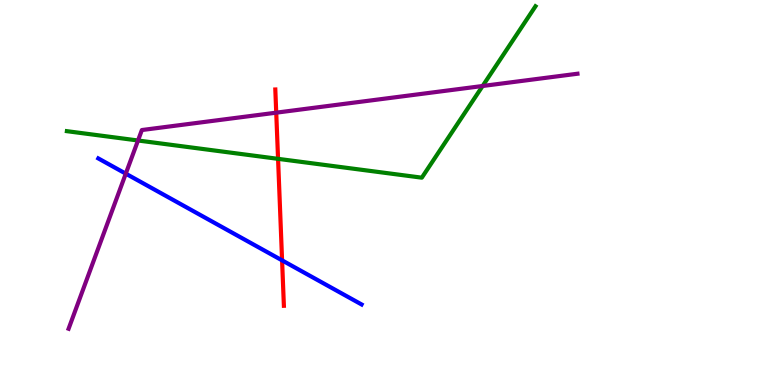[{'lines': ['blue', 'red'], 'intersections': [{'x': 3.64, 'y': 3.24}]}, {'lines': ['green', 'red'], 'intersections': [{'x': 3.59, 'y': 5.87}]}, {'lines': ['purple', 'red'], 'intersections': [{'x': 3.56, 'y': 7.07}]}, {'lines': ['blue', 'green'], 'intersections': []}, {'lines': ['blue', 'purple'], 'intersections': [{'x': 1.62, 'y': 5.49}]}, {'lines': ['green', 'purple'], 'intersections': [{'x': 1.78, 'y': 6.35}, {'x': 6.23, 'y': 7.77}]}]